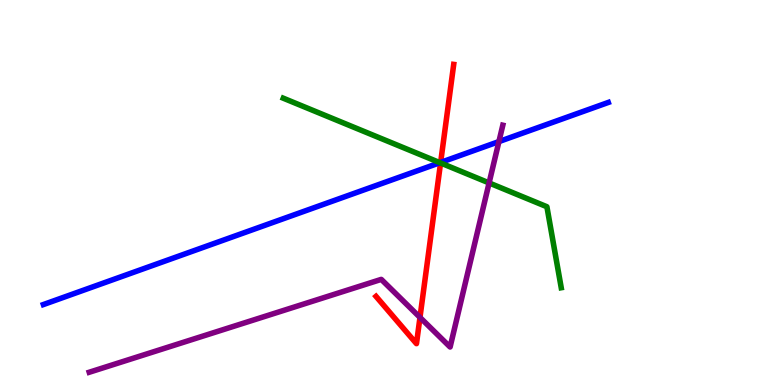[{'lines': ['blue', 'red'], 'intersections': [{'x': 5.69, 'y': 5.78}]}, {'lines': ['green', 'red'], 'intersections': [{'x': 5.68, 'y': 5.77}]}, {'lines': ['purple', 'red'], 'intersections': [{'x': 5.42, 'y': 1.76}]}, {'lines': ['blue', 'green'], 'intersections': [{'x': 5.68, 'y': 5.77}]}, {'lines': ['blue', 'purple'], 'intersections': [{'x': 6.44, 'y': 6.32}]}, {'lines': ['green', 'purple'], 'intersections': [{'x': 6.31, 'y': 5.25}]}]